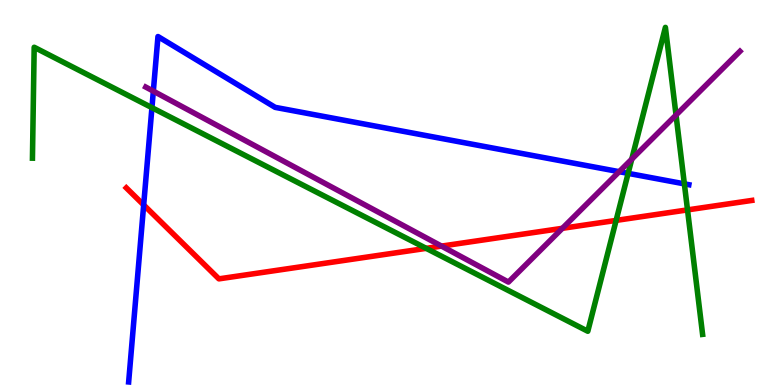[{'lines': ['blue', 'red'], 'intersections': [{'x': 1.85, 'y': 4.68}]}, {'lines': ['green', 'red'], 'intersections': [{'x': 5.5, 'y': 3.55}, {'x': 7.95, 'y': 4.28}, {'x': 8.87, 'y': 4.55}]}, {'lines': ['purple', 'red'], 'intersections': [{'x': 5.7, 'y': 3.61}, {'x': 7.26, 'y': 4.07}]}, {'lines': ['blue', 'green'], 'intersections': [{'x': 1.96, 'y': 7.2}, {'x': 8.1, 'y': 5.5}, {'x': 8.83, 'y': 5.22}]}, {'lines': ['blue', 'purple'], 'intersections': [{'x': 1.98, 'y': 7.63}, {'x': 7.99, 'y': 5.54}]}, {'lines': ['green', 'purple'], 'intersections': [{'x': 8.15, 'y': 5.87}, {'x': 8.72, 'y': 7.01}]}]